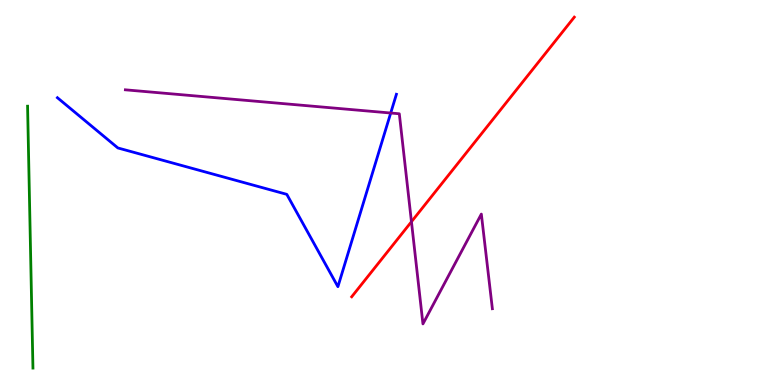[{'lines': ['blue', 'red'], 'intersections': []}, {'lines': ['green', 'red'], 'intersections': []}, {'lines': ['purple', 'red'], 'intersections': [{'x': 5.31, 'y': 4.24}]}, {'lines': ['blue', 'green'], 'intersections': []}, {'lines': ['blue', 'purple'], 'intersections': [{'x': 5.04, 'y': 7.06}]}, {'lines': ['green', 'purple'], 'intersections': []}]